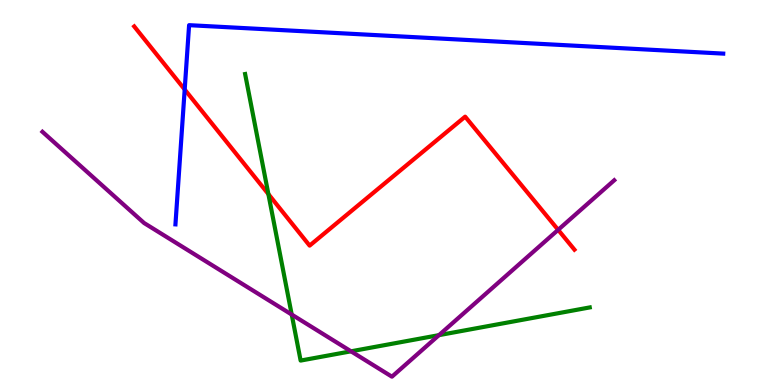[{'lines': ['blue', 'red'], 'intersections': [{'x': 2.38, 'y': 7.68}]}, {'lines': ['green', 'red'], 'intersections': [{'x': 3.46, 'y': 4.96}]}, {'lines': ['purple', 'red'], 'intersections': [{'x': 7.2, 'y': 4.03}]}, {'lines': ['blue', 'green'], 'intersections': []}, {'lines': ['blue', 'purple'], 'intersections': []}, {'lines': ['green', 'purple'], 'intersections': [{'x': 3.76, 'y': 1.83}, {'x': 4.53, 'y': 0.875}, {'x': 5.66, 'y': 1.29}]}]